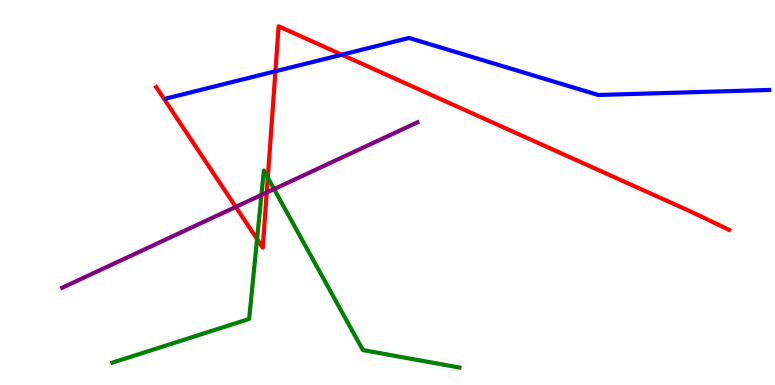[{'lines': ['blue', 'red'], 'intersections': [{'x': 3.55, 'y': 8.15}, {'x': 4.41, 'y': 8.58}]}, {'lines': ['green', 'red'], 'intersections': [{'x': 3.32, 'y': 3.79}, {'x': 3.46, 'y': 5.39}]}, {'lines': ['purple', 'red'], 'intersections': [{'x': 3.04, 'y': 4.63}, {'x': 3.44, 'y': 5.0}]}, {'lines': ['blue', 'green'], 'intersections': []}, {'lines': ['blue', 'purple'], 'intersections': []}, {'lines': ['green', 'purple'], 'intersections': [{'x': 3.37, 'y': 4.94}, {'x': 3.54, 'y': 5.09}]}]